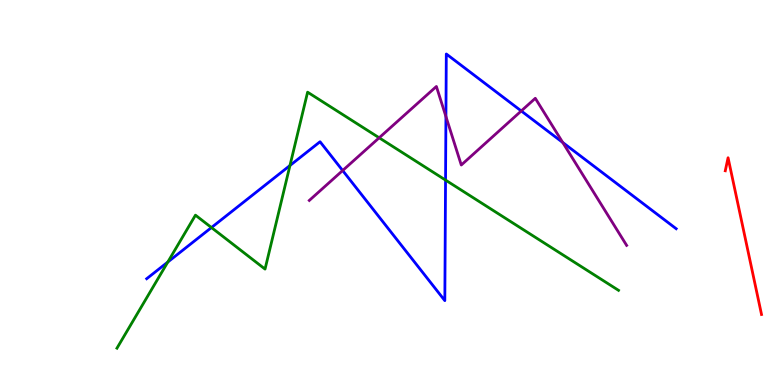[{'lines': ['blue', 'red'], 'intersections': []}, {'lines': ['green', 'red'], 'intersections': []}, {'lines': ['purple', 'red'], 'intersections': []}, {'lines': ['blue', 'green'], 'intersections': [{'x': 2.17, 'y': 3.19}, {'x': 2.73, 'y': 4.09}, {'x': 3.74, 'y': 5.7}, {'x': 5.75, 'y': 5.32}]}, {'lines': ['blue', 'purple'], 'intersections': [{'x': 4.42, 'y': 5.57}, {'x': 5.75, 'y': 6.97}, {'x': 6.73, 'y': 7.12}, {'x': 7.26, 'y': 6.3}]}, {'lines': ['green', 'purple'], 'intersections': [{'x': 4.89, 'y': 6.42}]}]